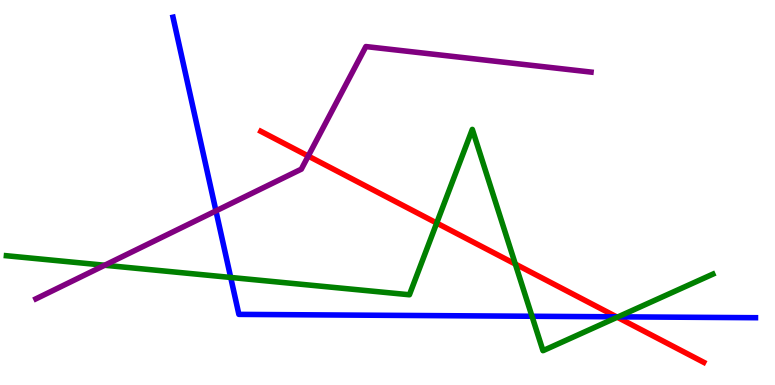[{'lines': ['blue', 'red'], 'intersections': [{'x': 7.95, 'y': 1.77}]}, {'lines': ['green', 'red'], 'intersections': [{'x': 5.63, 'y': 4.21}, {'x': 6.65, 'y': 3.14}, {'x': 7.96, 'y': 1.76}]}, {'lines': ['purple', 'red'], 'intersections': [{'x': 3.98, 'y': 5.95}]}, {'lines': ['blue', 'green'], 'intersections': [{'x': 2.98, 'y': 2.79}, {'x': 6.86, 'y': 1.79}, {'x': 7.98, 'y': 1.77}]}, {'lines': ['blue', 'purple'], 'intersections': [{'x': 2.79, 'y': 4.52}]}, {'lines': ['green', 'purple'], 'intersections': [{'x': 1.35, 'y': 3.11}]}]